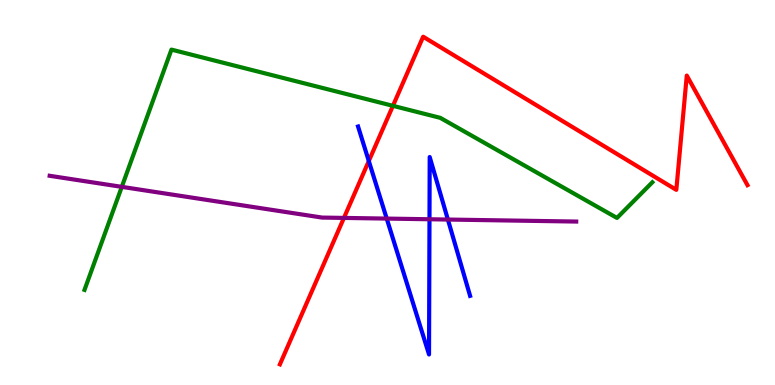[{'lines': ['blue', 'red'], 'intersections': [{'x': 4.76, 'y': 5.82}]}, {'lines': ['green', 'red'], 'intersections': [{'x': 5.07, 'y': 7.25}]}, {'lines': ['purple', 'red'], 'intersections': [{'x': 4.44, 'y': 4.34}]}, {'lines': ['blue', 'green'], 'intersections': []}, {'lines': ['blue', 'purple'], 'intersections': [{'x': 4.99, 'y': 4.32}, {'x': 5.54, 'y': 4.31}, {'x': 5.78, 'y': 4.3}]}, {'lines': ['green', 'purple'], 'intersections': [{'x': 1.57, 'y': 5.15}]}]